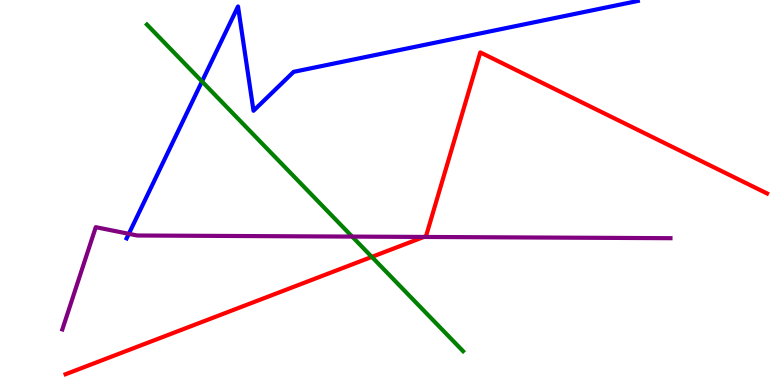[{'lines': ['blue', 'red'], 'intersections': []}, {'lines': ['green', 'red'], 'intersections': [{'x': 4.8, 'y': 3.33}]}, {'lines': ['purple', 'red'], 'intersections': [{'x': 5.47, 'y': 3.85}]}, {'lines': ['blue', 'green'], 'intersections': [{'x': 2.61, 'y': 7.88}]}, {'lines': ['blue', 'purple'], 'intersections': [{'x': 1.66, 'y': 3.93}]}, {'lines': ['green', 'purple'], 'intersections': [{'x': 4.54, 'y': 3.85}]}]